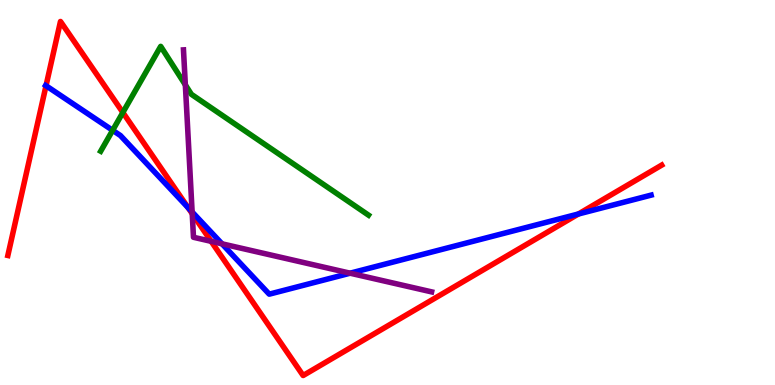[{'lines': ['blue', 'red'], 'intersections': [{'x': 0.594, 'y': 7.77}, {'x': 2.43, 'y': 4.61}, {'x': 7.46, 'y': 4.44}]}, {'lines': ['green', 'red'], 'intersections': [{'x': 1.59, 'y': 7.08}]}, {'lines': ['purple', 'red'], 'intersections': [{'x': 2.48, 'y': 4.45}, {'x': 2.72, 'y': 3.73}]}, {'lines': ['blue', 'green'], 'intersections': [{'x': 1.45, 'y': 6.61}]}, {'lines': ['blue', 'purple'], 'intersections': [{'x': 2.48, 'y': 4.49}, {'x': 2.86, 'y': 3.67}, {'x': 4.52, 'y': 2.9}]}, {'lines': ['green', 'purple'], 'intersections': [{'x': 2.39, 'y': 7.8}]}]